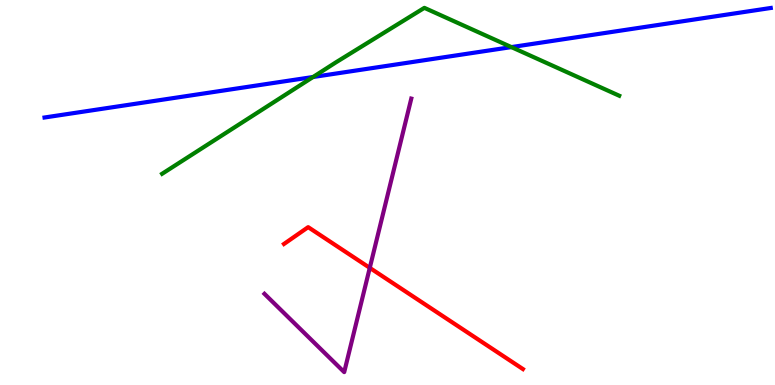[{'lines': ['blue', 'red'], 'intersections': []}, {'lines': ['green', 'red'], 'intersections': []}, {'lines': ['purple', 'red'], 'intersections': [{'x': 4.77, 'y': 3.04}]}, {'lines': ['blue', 'green'], 'intersections': [{'x': 4.04, 'y': 8.0}, {'x': 6.6, 'y': 8.78}]}, {'lines': ['blue', 'purple'], 'intersections': []}, {'lines': ['green', 'purple'], 'intersections': []}]